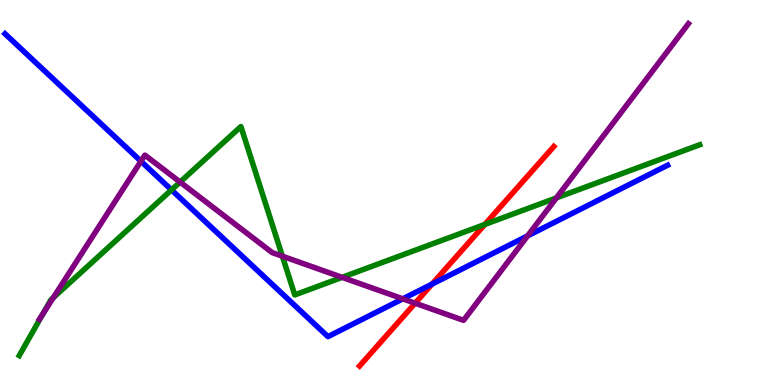[{'lines': ['blue', 'red'], 'intersections': [{'x': 5.57, 'y': 2.62}]}, {'lines': ['green', 'red'], 'intersections': [{'x': 6.26, 'y': 4.17}]}, {'lines': ['purple', 'red'], 'intersections': [{'x': 5.36, 'y': 2.12}]}, {'lines': ['blue', 'green'], 'intersections': [{'x': 2.21, 'y': 5.07}]}, {'lines': ['blue', 'purple'], 'intersections': [{'x': 1.82, 'y': 5.81}, {'x': 5.2, 'y': 2.24}, {'x': 6.81, 'y': 3.87}]}, {'lines': ['green', 'purple'], 'intersections': [{'x': 0.552, 'y': 1.84}, {'x': 0.688, 'y': 2.27}, {'x': 2.32, 'y': 5.27}, {'x': 3.64, 'y': 3.35}, {'x': 4.41, 'y': 2.8}, {'x': 7.18, 'y': 4.86}]}]